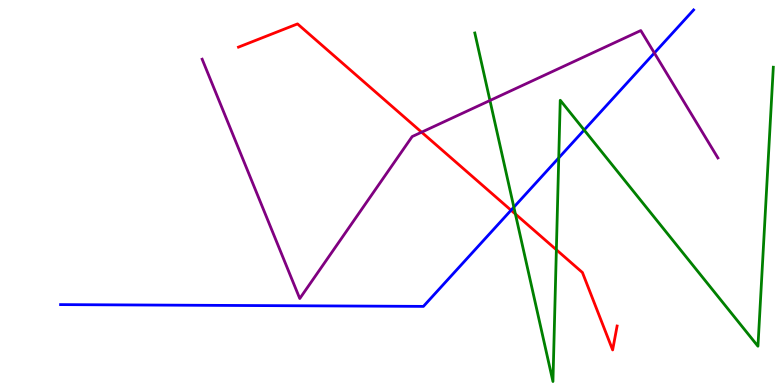[{'lines': ['blue', 'red'], 'intersections': [{'x': 6.59, 'y': 4.54}]}, {'lines': ['green', 'red'], 'intersections': [{'x': 6.65, 'y': 4.44}, {'x': 7.18, 'y': 3.51}]}, {'lines': ['purple', 'red'], 'intersections': [{'x': 5.44, 'y': 6.57}]}, {'lines': ['blue', 'green'], 'intersections': [{'x': 6.63, 'y': 4.62}, {'x': 7.21, 'y': 5.9}, {'x': 7.54, 'y': 6.62}]}, {'lines': ['blue', 'purple'], 'intersections': [{'x': 8.44, 'y': 8.62}]}, {'lines': ['green', 'purple'], 'intersections': [{'x': 6.32, 'y': 7.39}]}]